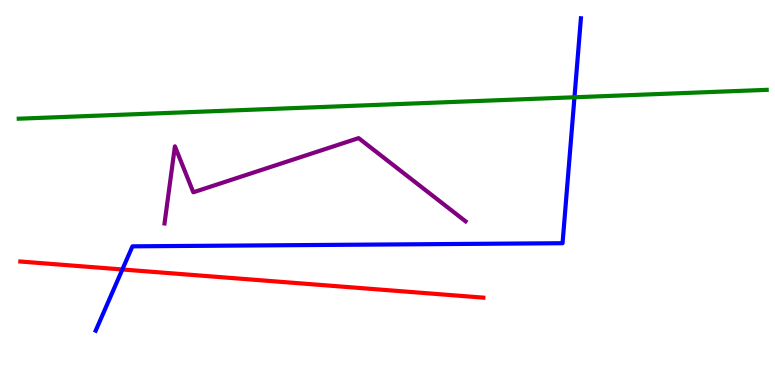[{'lines': ['blue', 'red'], 'intersections': [{'x': 1.58, 'y': 3.0}]}, {'lines': ['green', 'red'], 'intersections': []}, {'lines': ['purple', 'red'], 'intersections': []}, {'lines': ['blue', 'green'], 'intersections': [{'x': 7.41, 'y': 7.47}]}, {'lines': ['blue', 'purple'], 'intersections': []}, {'lines': ['green', 'purple'], 'intersections': []}]